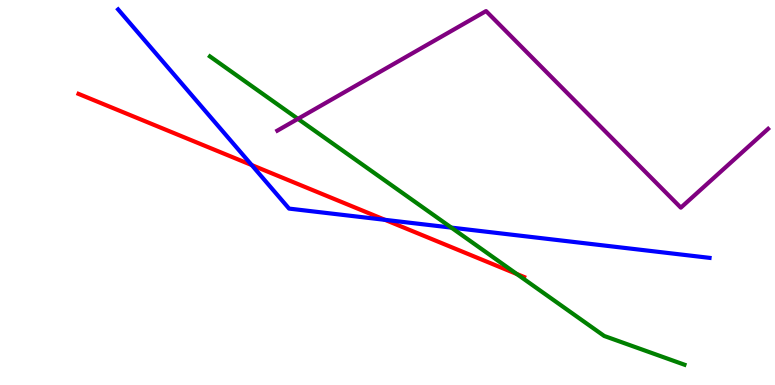[{'lines': ['blue', 'red'], 'intersections': [{'x': 3.25, 'y': 5.71}, {'x': 4.97, 'y': 4.29}]}, {'lines': ['green', 'red'], 'intersections': [{'x': 6.67, 'y': 2.88}]}, {'lines': ['purple', 'red'], 'intersections': []}, {'lines': ['blue', 'green'], 'intersections': [{'x': 5.82, 'y': 4.09}]}, {'lines': ['blue', 'purple'], 'intersections': []}, {'lines': ['green', 'purple'], 'intersections': [{'x': 3.84, 'y': 6.91}]}]